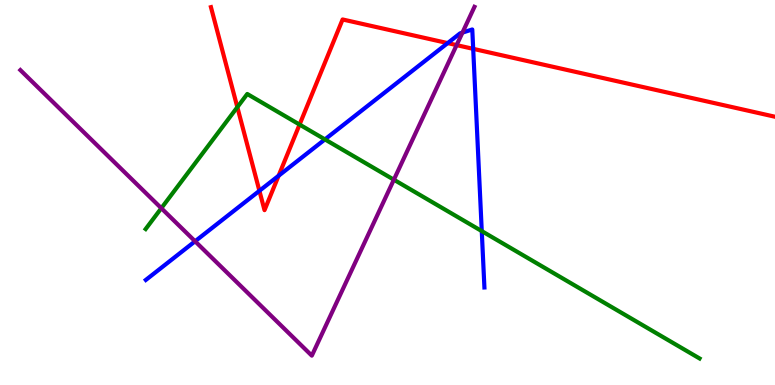[{'lines': ['blue', 'red'], 'intersections': [{'x': 3.35, 'y': 5.04}, {'x': 3.59, 'y': 5.44}, {'x': 5.78, 'y': 8.88}, {'x': 6.11, 'y': 8.73}]}, {'lines': ['green', 'red'], 'intersections': [{'x': 3.06, 'y': 7.22}, {'x': 3.87, 'y': 6.76}]}, {'lines': ['purple', 'red'], 'intersections': [{'x': 5.89, 'y': 8.83}]}, {'lines': ['blue', 'green'], 'intersections': [{'x': 4.19, 'y': 6.38}, {'x': 6.22, 'y': 4.0}]}, {'lines': ['blue', 'purple'], 'intersections': [{'x': 2.52, 'y': 3.73}, {'x': 5.97, 'y': 9.15}]}, {'lines': ['green', 'purple'], 'intersections': [{'x': 2.08, 'y': 4.59}, {'x': 5.08, 'y': 5.33}]}]